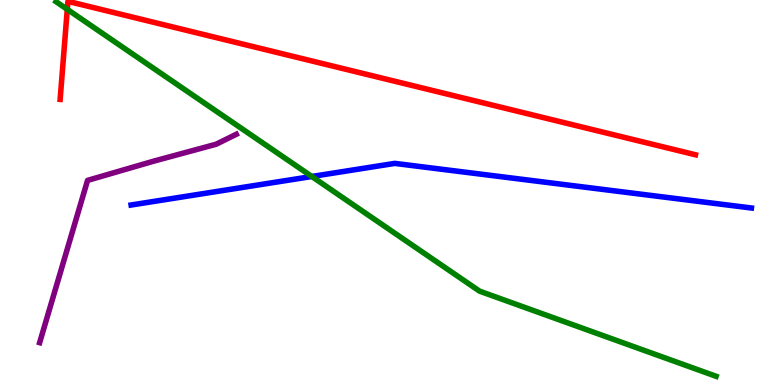[{'lines': ['blue', 'red'], 'intersections': []}, {'lines': ['green', 'red'], 'intersections': [{'x': 0.868, 'y': 9.76}]}, {'lines': ['purple', 'red'], 'intersections': []}, {'lines': ['blue', 'green'], 'intersections': [{'x': 4.02, 'y': 5.42}]}, {'lines': ['blue', 'purple'], 'intersections': []}, {'lines': ['green', 'purple'], 'intersections': []}]